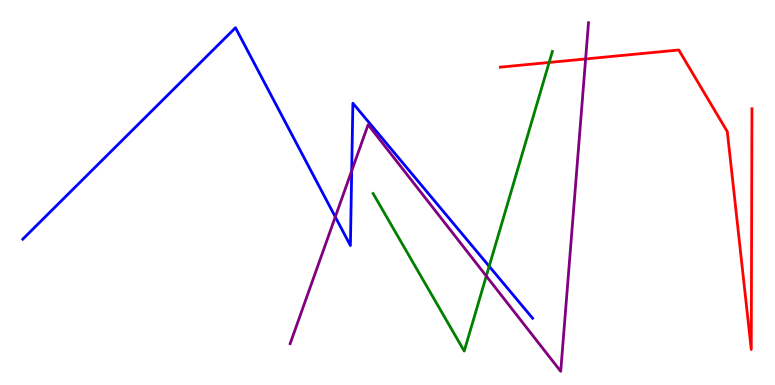[{'lines': ['blue', 'red'], 'intersections': []}, {'lines': ['green', 'red'], 'intersections': [{'x': 7.09, 'y': 8.38}]}, {'lines': ['purple', 'red'], 'intersections': [{'x': 7.56, 'y': 8.47}]}, {'lines': ['blue', 'green'], 'intersections': [{'x': 6.31, 'y': 3.08}]}, {'lines': ['blue', 'purple'], 'intersections': [{'x': 4.33, 'y': 4.37}, {'x': 4.54, 'y': 5.56}]}, {'lines': ['green', 'purple'], 'intersections': [{'x': 6.27, 'y': 2.83}]}]